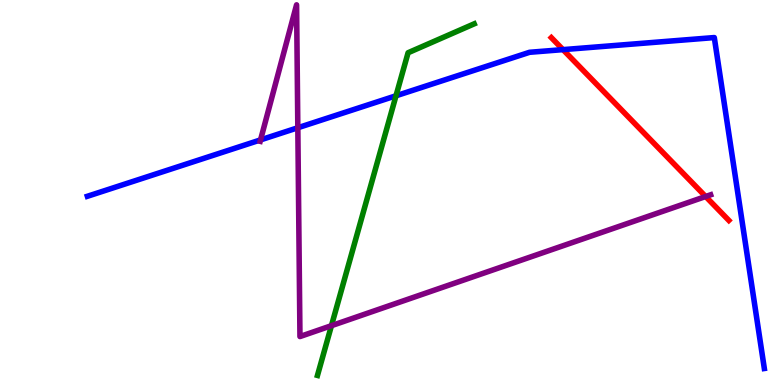[{'lines': ['blue', 'red'], 'intersections': [{'x': 7.26, 'y': 8.71}]}, {'lines': ['green', 'red'], 'intersections': []}, {'lines': ['purple', 'red'], 'intersections': [{'x': 9.11, 'y': 4.9}]}, {'lines': ['blue', 'green'], 'intersections': [{'x': 5.11, 'y': 7.51}]}, {'lines': ['blue', 'purple'], 'intersections': [{'x': 3.36, 'y': 6.37}, {'x': 3.84, 'y': 6.68}]}, {'lines': ['green', 'purple'], 'intersections': [{'x': 4.28, 'y': 1.54}]}]